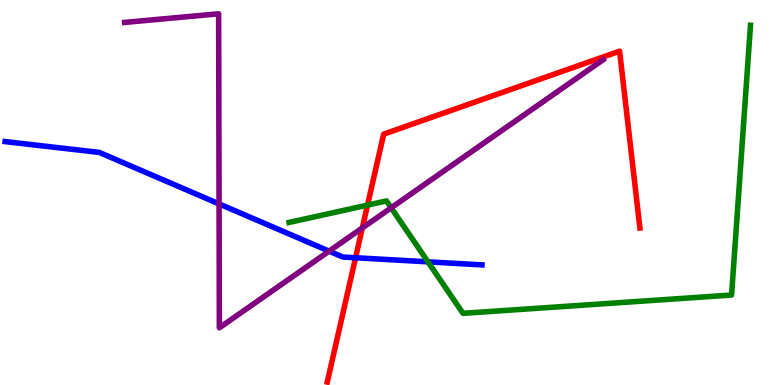[{'lines': ['blue', 'red'], 'intersections': [{'x': 4.59, 'y': 3.31}]}, {'lines': ['green', 'red'], 'intersections': [{'x': 4.74, 'y': 4.67}]}, {'lines': ['purple', 'red'], 'intersections': [{'x': 4.68, 'y': 4.08}]}, {'lines': ['blue', 'green'], 'intersections': [{'x': 5.52, 'y': 3.2}]}, {'lines': ['blue', 'purple'], 'intersections': [{'x': 2.83, 'y': 4.7}, {'x': 4.25, 'y': 3.48}]}, {'lines': ['green', 'purple'], 'intersections': [{'x': 5.05, 'y': 4.6}]}]